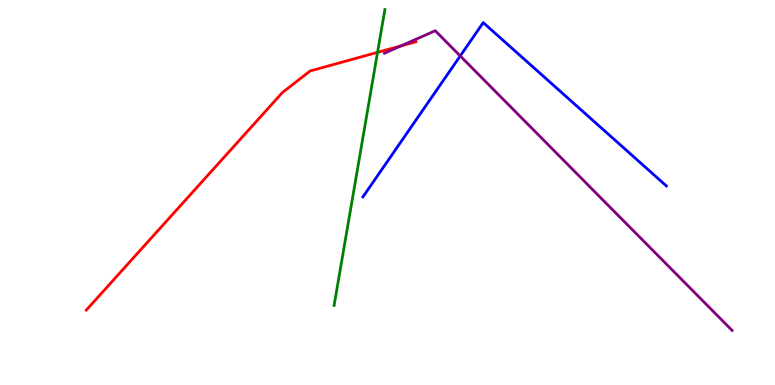[{'lines': ['blue', 'red'], 'intersections': []}, {'lines': ['green', 'red'], 'intersections': [{'x': 4.87, 'y': 8.64}]}, {'lines': ['purple', 'red'], 'intersections': [{'x': 5.18, 'y': 8.81}]}, {'lines': ['blue', 'green'], 'intersections': []}, {'lines': ['blue', 'purple'], 'intersections': [{'x': 5.94, 'y': 8.55}]}, {'lines': ['green', 'purple'], 'intersections': []}]